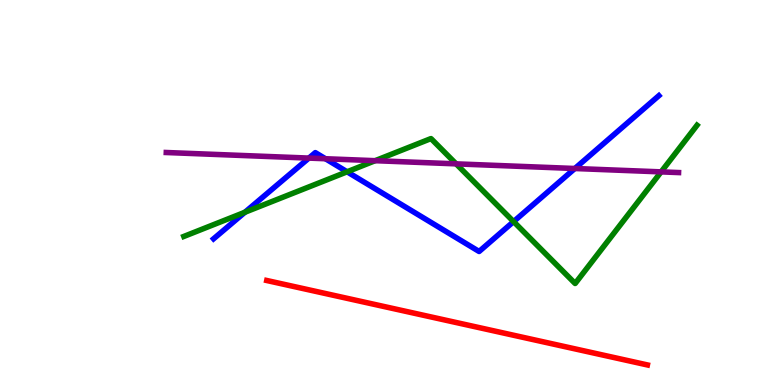[{'lines': ['blue', 'red'], 'intersections': []}, {'lines': ['green', 'red'], 'intersections': []}, {'lines': ['purple', 'red'], 'intersections': []}, {'lines': ['blue', 'green'], 'intersections': [{'x': 3.16, 'y': 4.49}, {'x': 4.48, 'y': 5.54}, {'x': 6.63, 'y': 4.24}]}, {'lines': ['blue', 'purple'], 'intersections': [{'x': 3.99, 'y': 5.89}, {'x': 4.2, 'y': 5.88}, {'x': 7.42, 'y': 5.62}]}, {'lines': ['green', 'purple'], 'intersections': [{'x': 4.84, 'y': 5.83}, {'x': 5.89, 'y': 5.74}, {'x': 8.53, 'y': 5.54}]}]